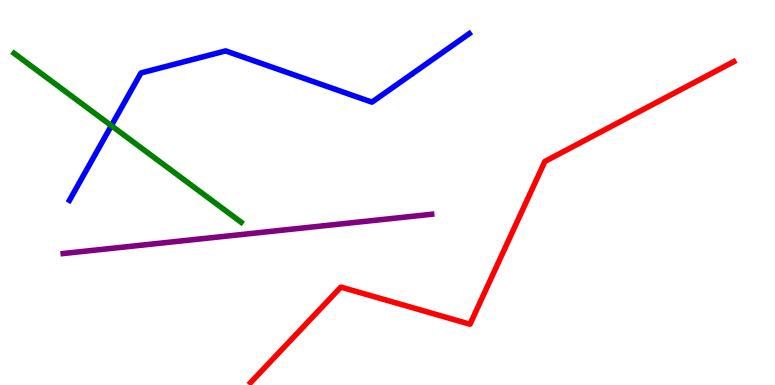[{'lines': ['blue', 'red'], 'intersections': []}, {'lines': ['green', 'red'], 'intersections': []}, {'lines': ['purple', 'red'], 'intersections': []}, {'lines': ['blue', 'green'], 'intersections': [{'x': 1.44, 'y': 6.74}]}, {'lines': ['blue', 'purple'], 'intersections': []}, {'lines': ['green', 'purple'], 'intersections': []}]